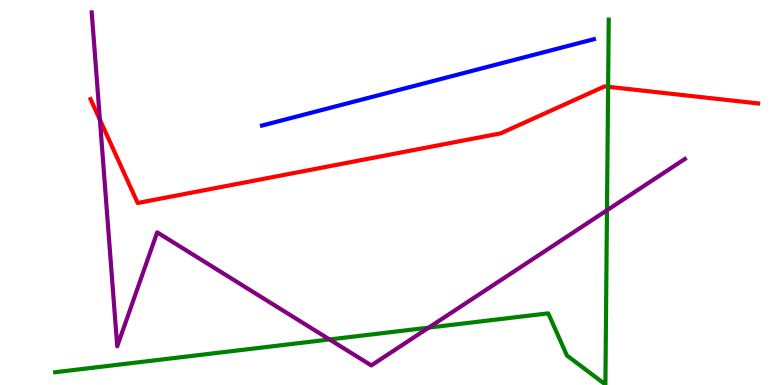[{'lines': ['blue', 'red'], 'intersections': []}, {'lines': ['green', 'red'], 'intersections': [{'x': 7.85, 'y': 7.75}]}, {'lines': ['purple', 'red'], 'intersections': [{'x': 1.29, 'y': 6.89}]}, {'lines': ['blue', 'green'], 'intersections': []}, {'lines': ['blue', 'purple'], 'intersections': []}, {'lines': ['green', 'purple'], 'intersections': [{'x': 4.25, 'y': 1.18}, {'x': 5.53, 'y': 1.49}, {'x': 7.83, 'y': 4.54}]}]